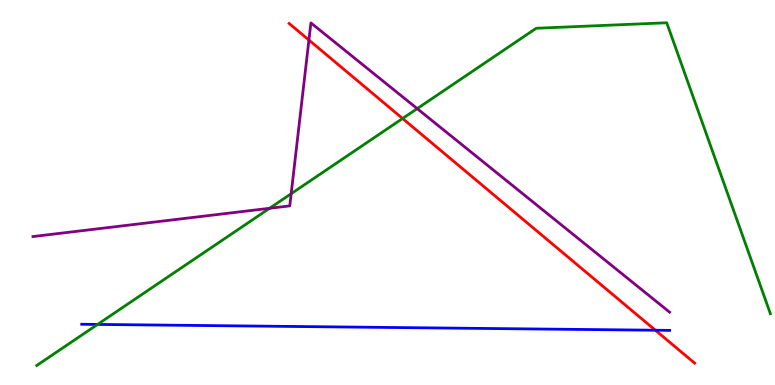[{'lines': ['blue', 'red'], 'intersections': [{'x': 8.46, 'y': 1.42}]}, {'lines': ['green', 'red'], 'intersections': [{'x': 5.19, 'y': 6.92}]}, {'lines': ['purple', 'red'], 'intersections': [{'x': 3.99, 'y': 8.96}]}, {'lines': ['blue', 'green'], 'intersections': [{'x': 1.26, 'y': 1.57}]}, {'lines': ['blue', 'purple'], 'intersections': []}, {'lines': ['green', 'purple'], 'intersections': [{'x': 3.48, 'y': 4.59}, {'x': 3.76, 'y': 4.97}, {'x': 5.38, 'y': 7.18}]}]